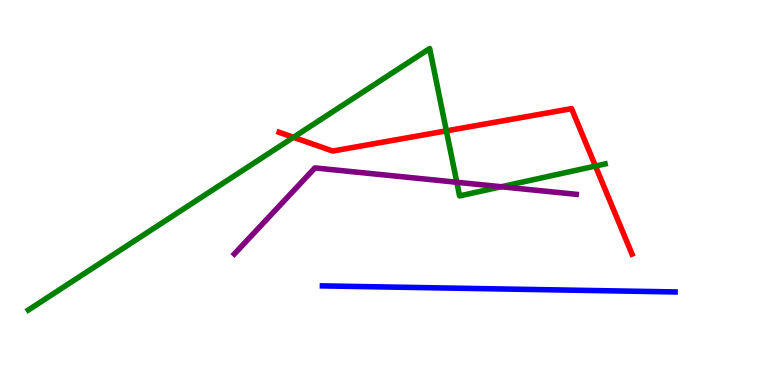[{'lines': ['blue', 'red'], 'intersections': []}, {'lines': ['green', 'red'], 'intersections': [{'x': 3.79, 'y': 6.43}, {'x': 5.76, 'y': 6.6}, {'x': 7.68, 'y': 5.69}]}, {'lines': ['purple', 'red'], 'intersections': []}, {'lines': ['blue', 'green'], 'intersections': []}, {'lines': ['blue', 'purple'], 'intersections': []}, {'lines': ['green', 'purple'], 'intersections': [{'x': 5.89, 'y': 5.27}, {'x': 6.47, 'y': 5.15}]}]